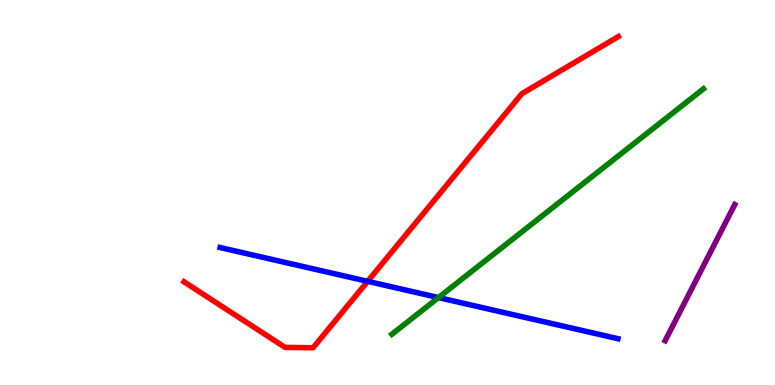[{'lines': ['blue', 'red'], 'intersections': [{'x': 4.74, 'y': 2.69}]}, {'lines': ['green', 'red'], 'intersections': []}, {'lines': ['purple', 'red'], 'intersections': []}, {'lines': ['blue', 'green'], 'intersections': [{'x': 5.66, 'y': 2.27}]}, {'lines': ['blue', 'purple'], 'intersections': []}, {'lines': ['green', 'purple'], 'intersections': []}]